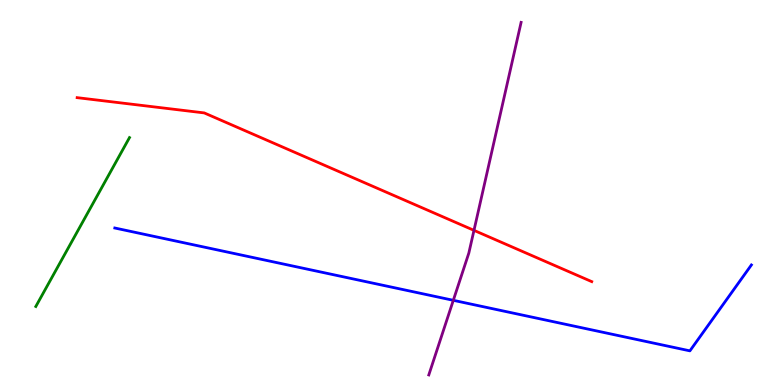[{'lines': ['blue', 'red'], 'intersections': []}, {'lines': ['green', 'red'], 'intersections': []}, {'lines': ['purple', 'red'], 'intersections': [{'x': 6.12, 'y': 4.02}]}, {'lines': ['blue', 'green'], 'intersections': []}, {'lines': ['blue', 'purple'], 'intersections': [{'x': 5.85, 'y': 2.2}]}, {'lines': ['green', 'purple'], 'intersections': []}]